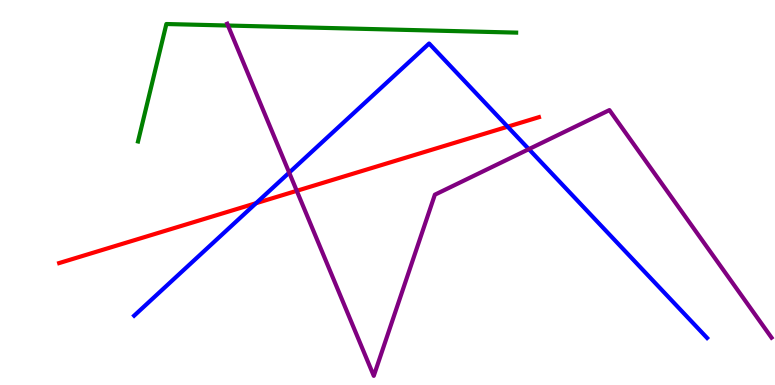[{'lines': ['blue', 'red'], 'intersections': [{'x': 3.3, 'y': 4.72}, {'x': 6.55, 'y': 6.71}]}, {'lines': ['green', 'red'], 'intersections': []}, {'lines': ['purple', 'red'], 'intersections': [{'x': 3.83, 'y': 5.04}]}, {'lines': ['blue', 'green'], 'intersections': []}, {'lines': ['blue', 'purple'], 'intersections': [{'x': 3.73, 'y': 5.52}, {'x': 6.82, 'y': 6.13}]}, {'lines': ['green', 'purple'], 'intersections': [{'x': 2.94, 'y': 9.34}]}]